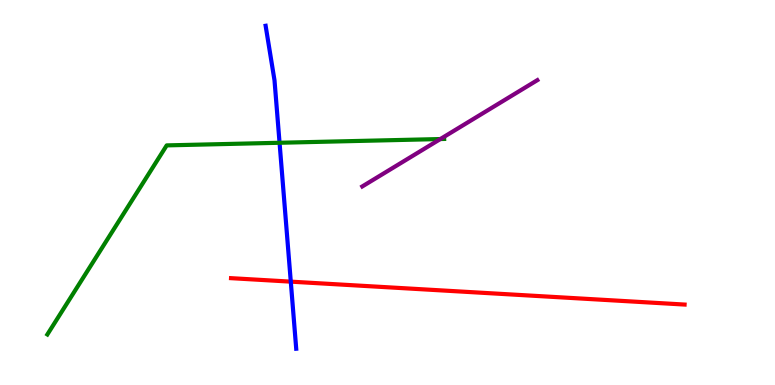[{'lines': ['blue', 'red'], 'intersections': [{'x': 3.75, 'y': 2.68}]}, {'lines': ['green', 'red'], 'intersections': []}, {'lines': ['purple', 'red'], 'intersections': []}, {'lines': ['blue', 'green'], 'intersections': [{'x': 3.61, 'y': 6.29}]}, {'lines': ['blue', 'purple'], 'intersections': []}, {'lines': ['green', 'purple'], 'intersections': [{'x': 5.68, 'y': 6.39}]}]